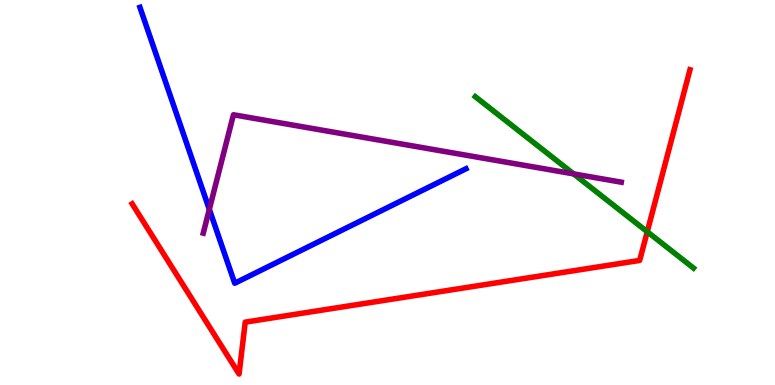[{'lines': ['blue', 'red'], 'intersections': []}, {'lines': ['green', 'red'], 'intersections': [{'x': 8.35, 'y': 3.98}]}, {'lines': ['purple', 'red'], 'intersections': []}, {'lines': ['blue', 'green'], 'intersections': []}, {'lines': ['blue', 'purple'], 'intersections': [{'x': 2.7, 'y': 4.56}]}, {'lines': ['green', 'purple'], 'intersections': [{'x': 7.4, 'y': 5.48}]}]